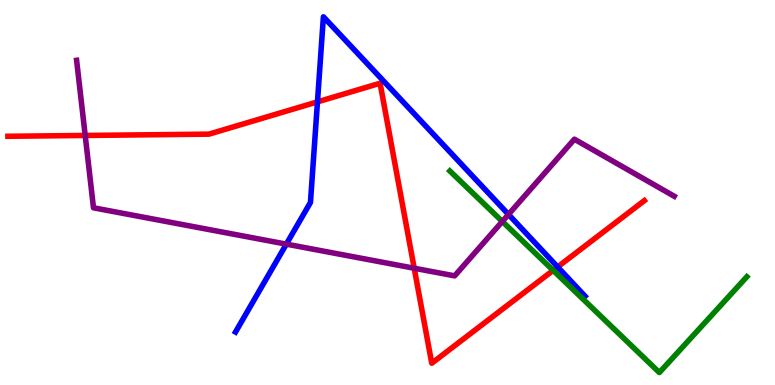[{'lines': ['blue', 'red'], 'intersections': [{'x': 4.1, 'y': 7.35}, {'x': 7.2, 'y': 3.07}]}, {'lines': ['green', 'red'], 'intersections': [{'x': 7.14, 'y': 2.98}]}, {'lines': ['purple', 'red'], 'intersections': [{'x': 1.1, 'y': 6.48}, {'x': 5.34, 'y': 3.03}]}, {'lines': ['blue', 'green'], 'intersections': []}, {'lines': ['blue', 'purple'], 'intersections': [{'x': 3.69, 'y': 3.66}, {'x': 6.56, 'y': 4.43}]}, {'lines': ['green', 'purple'], 'intersections': [{'x': 6.48, 'y': 4.25}]}]